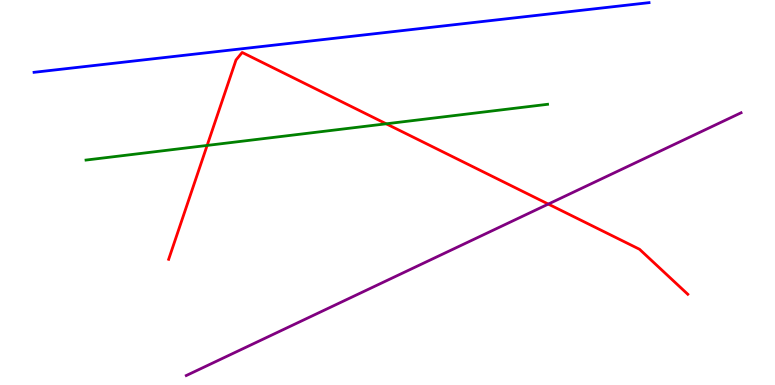[{'lines': ['blue', 'red'], 'intersections': []}, {'lines': ['green', 'red'], 'intersections': [{'x': 2.67, 'y': 6.22}, {'x': 4.98, 'y': 6.78}]}, {'lines': ['purple', 'red'], 'intersections': [{'x': 7.07, 'y': 4.7}]}, {'lines': ['blue', 'green'], 'intersections': []}, {'lines': ['blue', 'purple'], 'intersections': []}, {'lines': ['green', 'purple'], 'intersections': []}]